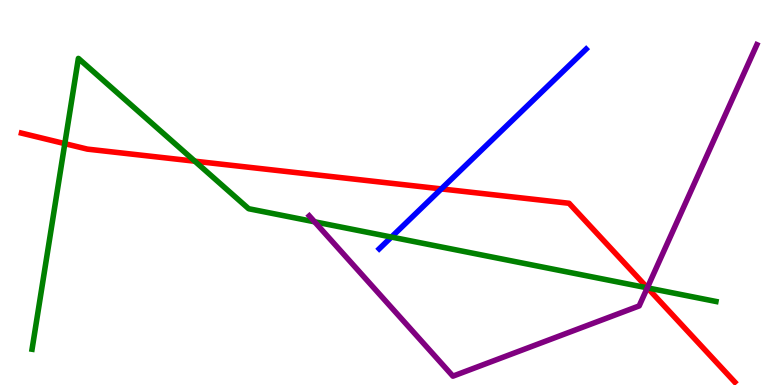[{'lines': ['blue', 'red'], 'intersections': [{'x': 5.69, 'y': 5.09}]}, {'lines': ['green', 'red'], 'intersections': [{'x': 0.836, 'y': 6.27}, {'x': 2.51, 'y': 5.81}, {'x': 8.35, 'y': 2.52}]}, {'lines': ['purple', 'red'], 'intersections': [{'x': 8.35, 'y': 2.53}]}, {'lines': ['blue', 'green'], 'intersections': [{'x': 5.05, 'y': 3.84}]}, {'lines': ['blue', 'purple'], 'intersections': []}, {'lines': ['green', 'purple'], 'intersections': [{'x': 4.06, 'y': 4.24}, {'x': 8.35, 'y': 2.52}]}]